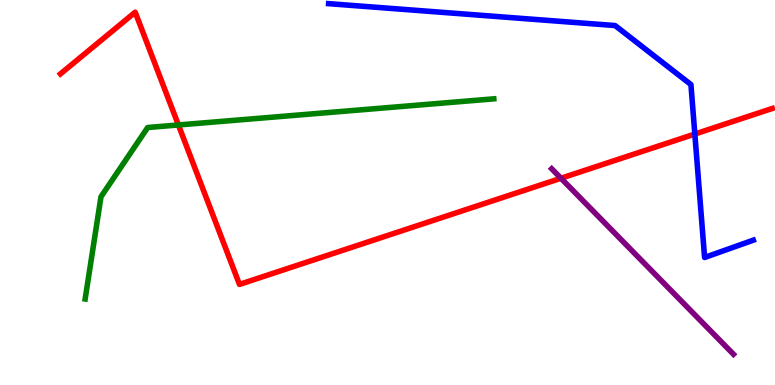[{'lines': ['blue', 'red'], 'intersections': [{'x': 8.97, 'y': 6.52}]}, {'lines': ['green', 'red'], 'intersections': [{'x': 2.3, 'y': 6.75}]}, {'lines': ['purple', 'red'], 'intersections': [{'x': 7.24, 'y': 5.37}]}, {'lines': ['blue', 'green'], 'intersections': []}, {'lines': ['blue', 'purple'], 'intersections': []}, {'lines': ['green', 'purple'], 'intersections': []}]